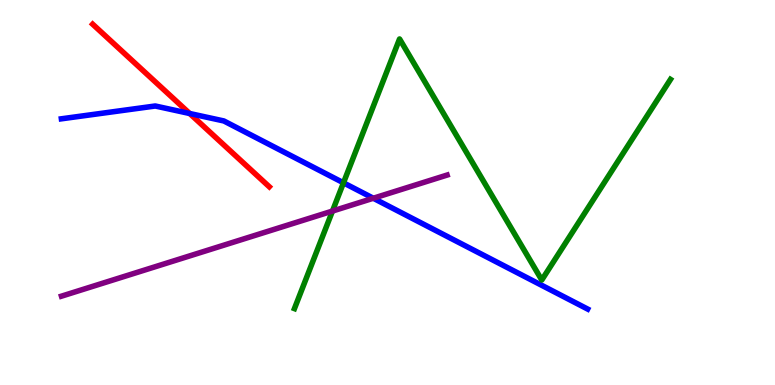[{'lines': ['blue', 'red'], 'intersections': [{'x': 2.45, 'y': 7.05}]}, {'lines': ['green', 'red'], 'intersections': []}, {'lines': ['purple', 'red'], 'intersections': []}, {'lines': ['blue', 'green'], 'intersections': [{'x': 4.43, 'y': 5.25}]}, {'lines': ['blue', 'purple'], 'intersections': [{'x': 4.82, 'y': 4.85}]}, {'lines': ['green', 'purple'], 'intersections': [{'x': 4.29, 'y': 4.52}]}]